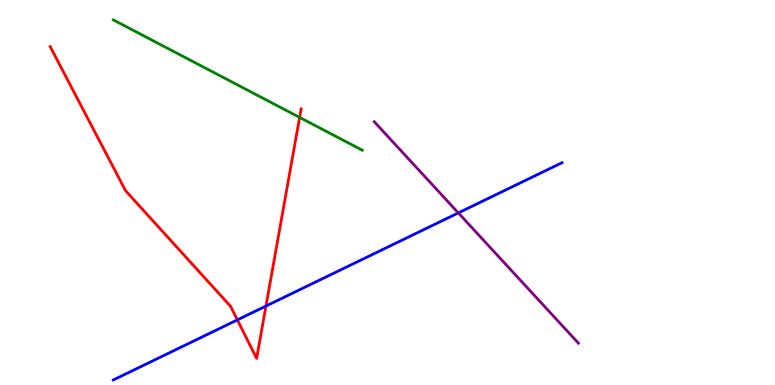[{'lines': ['blue', 'red'], 'intersections': [{'x': 3.06, 'y': 1.69}, {'x': 3.43, 'y': 2.05}]}, {'lines': ['green', 'red'], 'intersections': [{'x': 3.87, 'y': 6.95}]}, {'lines': ['purple', 'red'], 'intersections': []}, {'lines': ['blue', 'green'], 'intersections': []}, {'lines': ['blue', 'purple'], 'intersections': [{'x': 5.91, 'y': 4.47}]}, {'lines': ['green', 'purple'], 'intersections': []}]